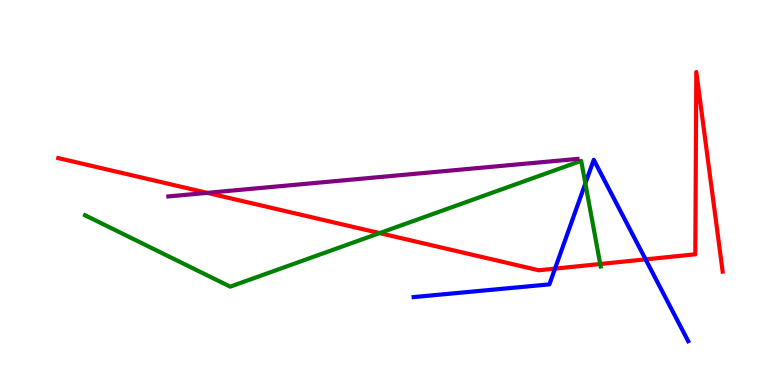[{'lines': ['blue', 'red'], 'intersections': [{'x': 7.16, 'y': 3.02}, {'x': 8.33, 'y': 3.26}]}, {'lines': ['green', 'red'], 'intersections': [{'x': 4.9, 'y': 3.95}, {'x': 7.74, 'y': 3.14}]}, {'lines': ['purple', 'red'], 'intersections': [{'x': 2.67, 'y': 4.99}]}, {'lines': ['blue', 'green'], 'intersections': [{'x': 7.55, 'y': 5.24}]}, {'lines': ['blue', 'purple'], 'intersections': []}, {'lines': ['green', 'purple'], 'intersections': []}]